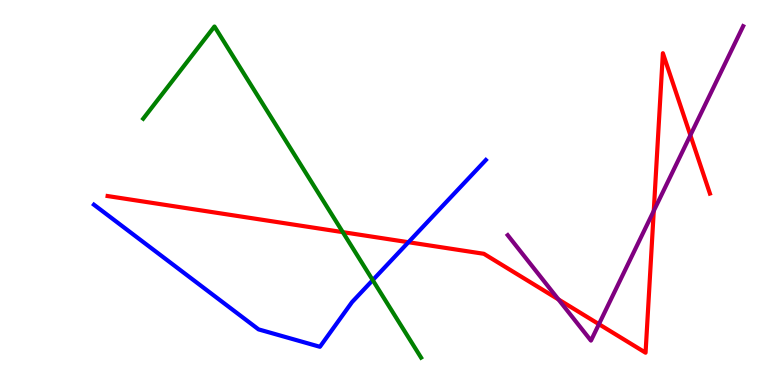[{'lines': ['blue', 'red'], 'intersections': [{'x': 5.27, 'y': 3.71}]}, {'lines': ['green', 'red'], 'intersections': [{'x': 4.42, 'y': 3.97}]}, {'lines': ['purple', 'red'], 'intersections': [{'x': 7.21, 'y': 2.22}, {'x': 7.73, 'y': 1.58}, {'x': 8.44, 'y': 4.52}, {'x': 8.91, 'y': 6.49}]}, {'lines': ['blue', 'green'], 'intersections': [{'x': 4.81, 'y': 2.72}]}, {'lines': ['blue', 'purple'], 'intersections': []}, {'lines': ['green', 'purple'], 'intersections': []}]